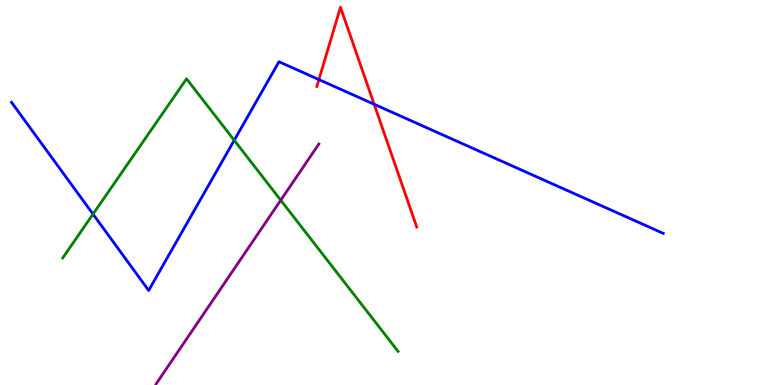[{'lines': ['blue', 'red'], 'intersections': [{'x': 4.11, 'y': 7.93}, {'x': 4.83, 'y': 7.29}]}, {'lines': ['green', 'red'], 'intersections': []}, {'lines': ['purple', 'red'], 'intersections': []}, {'lines': ['blue', 'green'], 'intersections': [{'x': 1.2, 'y': 4.44}, {'x': 3.02, 'y': 6.36}]}, {'lines': ['blue', 'purple'], 'intersections': []}, {'lines': ['green', 'purple'], 'intersections': [{'x': 3.62, 'y': 4.8}]}]